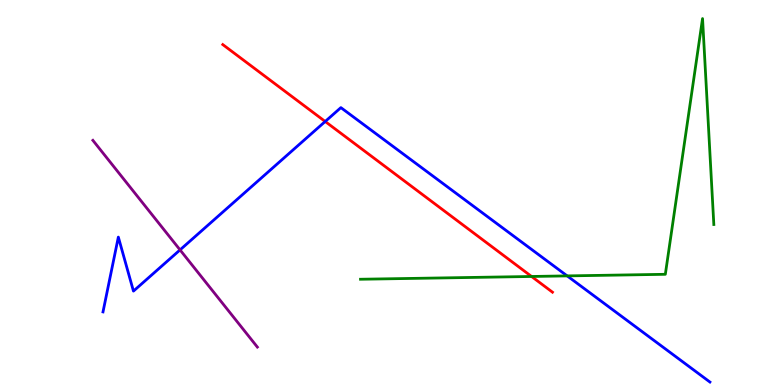[{'lines': ['blue', 'red'], 'intersections': [{'x': 4.2, 'y': 6.84}]}, {'lines': ['green', 'red'], 'intersections': [{'x': 6.86, 'y': 2.82}]}, {'lines': ['purple', 'red'], 'intersections': []}, {'lines': ['blue', 'green'], 'intersections': [{'x': 7.32, 'y': 2.83}]}, {'lines': ['blue', 'purple'], 'intersections': [{'x': 2.32, 'y': 3.51}]}, {'lines': ['green', 'purple'], 'intersections': []}]